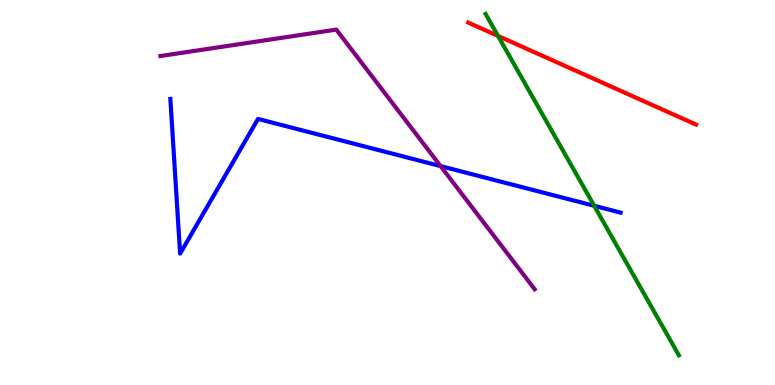[{'lines': ['blue', 'red'], 'intersections': []}, {'lines': ['green', 'red'], 'intersections': [{'x': 6.43, 'y': 9.07}]}, {'lines': ['purple', 'red'], 'intersections': []}, {'lines': ['blue', 'green'], 'intersections': [{'x': 7.67, 'y': 4.65}]}, {'lines': ['blue', 'purple'], 'intersections': [{'x': 5.68, 'y': 5.69}]}, {'lines': ['green', 'purple'], 'intersections': []}]